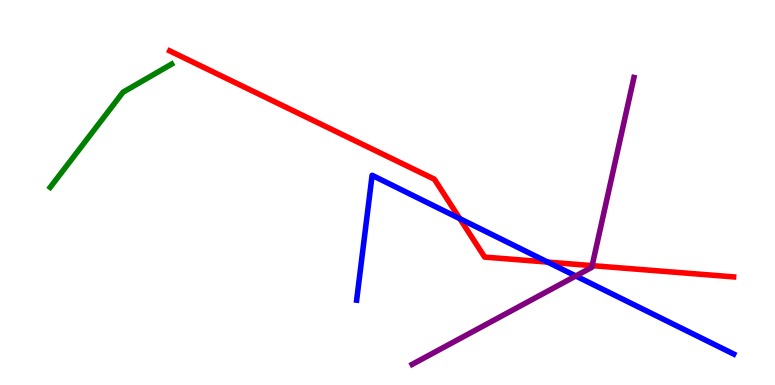[{'lines': ['blue', 'red'], 'intersections': [{'x': 5.93, 'y': 4.32}, {'x': 7.07, 'y': 3.19}]}, {'lines': ['green', 'red'], 'intersections': []}, {'lines': ['purple', 'red'], 'intersections': [{'x': 7.64, 'y': 3.1}]}, {'lines': ['blue', 'green'], 'intersections': []}, {'lines': ['blue', 'purple'], 'intersections': [{'x': 7.43, 'y': 2.83}]}, {'lines': ['green', 'purple'], 'intersections': []}]